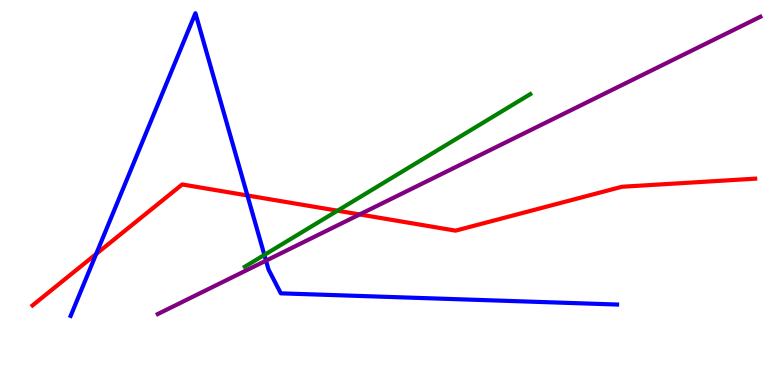[{'lines': ['blue', 'red'], 'intersections': [{'x': 1.24, 'y': 3.4}, {'x': 3.19, 'y': 4.92}]}, {'lines': ['green', 'red'], 'intersections': [{'x': 4.35, 'y': 4.53}]}, {'lines': ['purple', 'red'], 'intersections': [{'x': 4.64, 'y': 4.43}]}, {'lines': ['blue', 'green'], 'intersections': [{'x': 3.41, 'y': 3.38}]}, {'lines': ['blue', 'purple'], 'intersections': [{'x': 3.43, 'y': 3.23}]}, {'lines': ['green', 'purple'], 'intersections': []}]